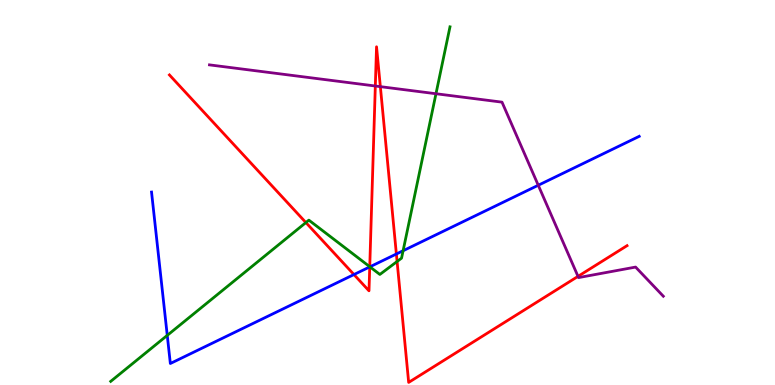[{'lines': ['blue', 'red'], 'intersections': [{'x': 4.57, 'y': 2.87}, {'x': 4.77, 'y': 3.07}, {'x': 5.11, 'y': 3.4}]}, {'lines': ['green', 'red'], 'intersections': [{'x': 3.95, 'y': 4.22}, {'x': 4.77, 'y': 3.07}, {'x': 5.12, 'y': 3.21}]}, {'lines': ['purple', 'red'], 'intersections': [{'x': 4.84, 'y': 7.77}, {'x': 4.91, 'y': 7.75}, {'x': 7.46, 'y': 2.82}]}, {'lines': ['blue', 'green'], 'intersections': [{'x': 2.16, 'y': 1.29}, {'x': 4.77, 'y': 3.07}, {'x': 5.2, 'y': 3.49}]}, {'lines': ['blue', 'purple'], 'intersections': [{'x': 6.95, 'y': 5.19}]}, {'lines': ['green', 'purple'], 'intersections': [{'x': 5.63, 'y': 7.57}]}]